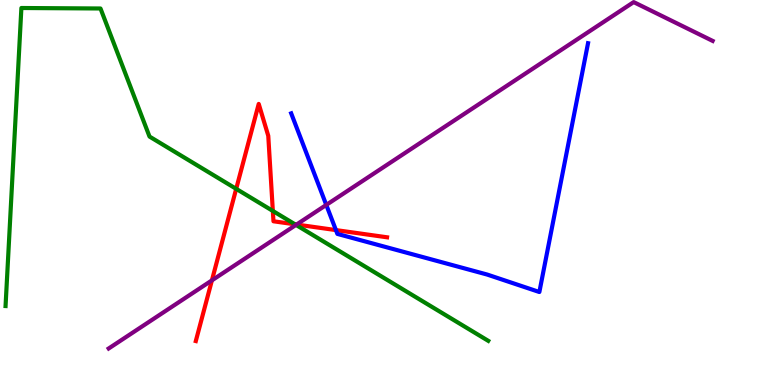[{'lines': ['blue', 'red'], 'intersections': [{'x': 4.33, 'y': 4.02}]}, {'lines': ['green', 'red'], 'intersections': [{'x': 3.05, 'y': 5.1}, {'x': 3.52, 'y': 4.52}, {'x': 3.81, 'y': 4.17}]}, {'lines': ['purple', 'red'], 'intersections': [{'x': 2.73, 'y': 2.72}, {'x': 3.83, 'y': 4.17}]}, {'lines': ['blue', 'green'], 'intersections': []}, {'lines': ['blue', 'purple'], 'intersections': [{'x': 4.21, 'y': 4.68}]}, {'lines': ['green', 'purple'], 'intersections': [{'x': 3.82, 'y': 4.16}]}]